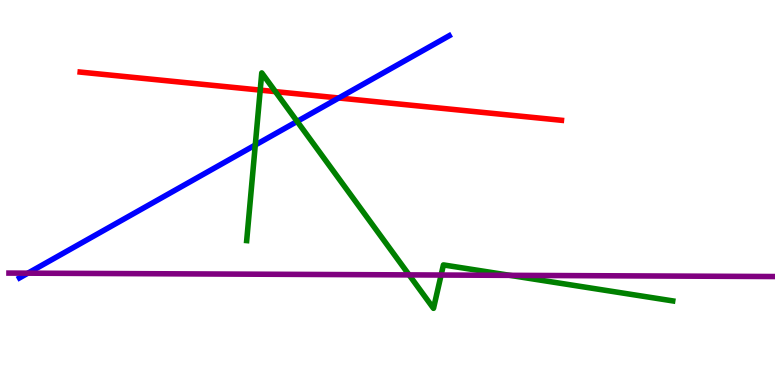[{'lines': ['blue', 'red'], 'intersections': [{'x': 4.37, 'y': 7.46}]}, {'lines': ['green', 'red'], 'intersections': [{'x': 3.36, 'y': 7.66}, {'x': 3.55, 'y': 7.62}]}, {'lines': ['purple', 'red'], 'intersections': []}, {'lines': ['blue', 'green'], 'intersections': [{'x': 3.29, 'y': 6.23}, {'x': 3.83, 'y': 6.85}]}, {'lines': ['blue', 'purple'], 'intersections': [{'x': 0.36, 'y': 2.9}]}, {'lines': ['green', 'purple'], 'intersections': [{'x': 5.28, 'y': 2.86}, {'x': 5.69, 'y': 2.86}, {'x': 6.58, 'y': 2.85}]}]